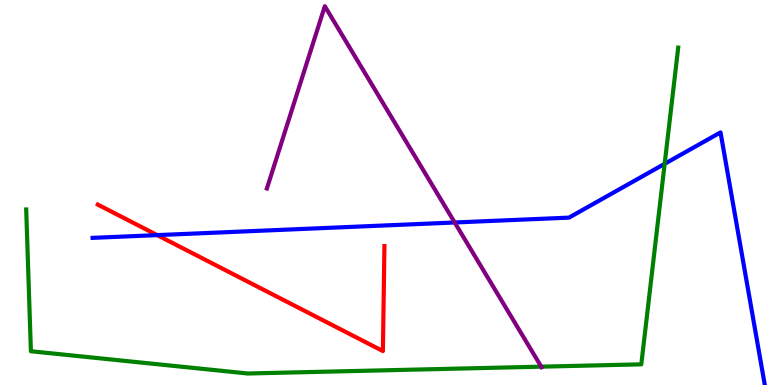[{'lines': ['blue', 'red'], 'intersections': [{'x': 2.03, 'y': 3.89}]}, {'lines': ['green', 'red'], 'intersections': []}, {'lines': ['purple', 'red'], 'intersections': []}, {'lines': ['blue', 'green'], 'intersections': [{'x': 8.58, 'y': 5.75}]}, {'lines': ['blue', 'purple'], 'intersections': [{'x': 5.87, 'y': 4.22}]}, {'lines': ['green', 'purple'], 'intersections': [{'x': 6.98, 'y': 0.476}]}]